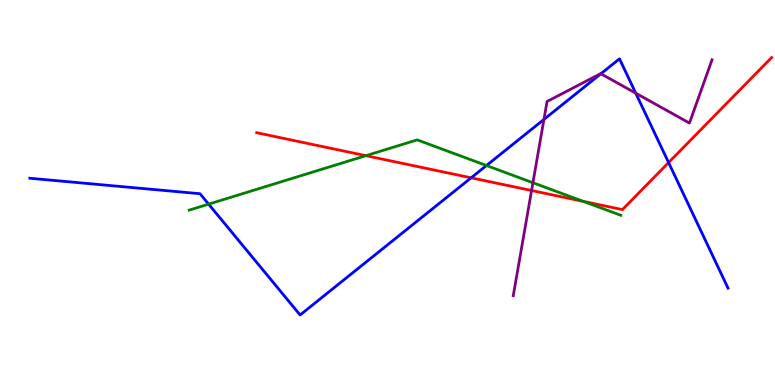[{'lines': ['blue', 'red'], 'intersections': [{'x': 6.08, 'y': 5.38}, {'x': 8.63, 'y': 5.78}]}, {'lines': ['green', 'red'], 'intersections': [{'x': 4.72, 'y': 5.96}, {'x': 7.53, 'y': 4.77}]}, {'lines': ['purple', 'red'], 'intersections': [{'x': 6.86, 'y': 5.05}]}, {'lines': ['blue', 'green'], 'intersections': [{'x': 2.69, 'y': 4.7}, {'x': 6.28, 'y': 5.7}]}, {'lines': ['blue', 'purple'], 'intersections': [{'x': 7.02, 'y': 6.9}, {'x': 7.75, 'y': 8.08}, {'x': 8.2, 'y': 7.58}]}, {'lines': ['green', 'purple'], 'intersections': [{'x': 6.88, 'y': 5.25}]}]